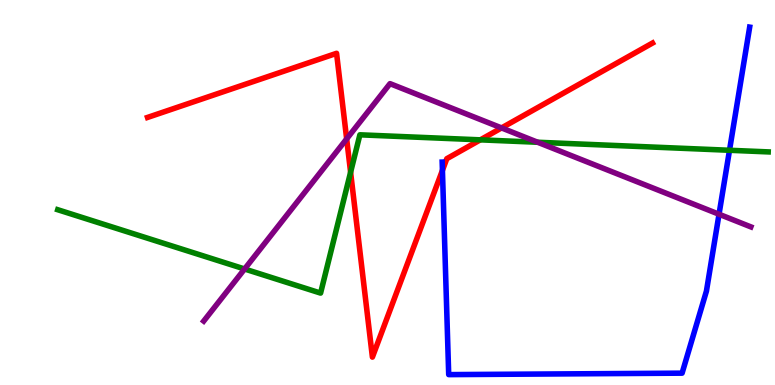[{'lines': ['blue', 'red'], 'intersections': [{'x': 5.71, 'y': 5.57}]}, {'lines': ['green', 'red'], 'intersections': [{'x': 4.52, 'y': 5.53}, {'x': 6.2, 'y': 6.37}]}, {'lines': ['purple', 'red'], 'intersections': [{'x': 4.47, 'y': 6.39}, {'x': 6.47, 'y': 6.68}]}, {'lines': ['blue', 'green'], 'intersections': [{'x': 9.41, 'y': 6.1}]}, {'lines': ['blue', 'purple'], 'intersections': [{'x': 9.28, 'y': 4.44}]}, {'lines': ['green', 'purple'], 'intersections': [{'x': 3.16, 'y': 3.01}, {'x': 6.94, 'y': 6.31}]}]